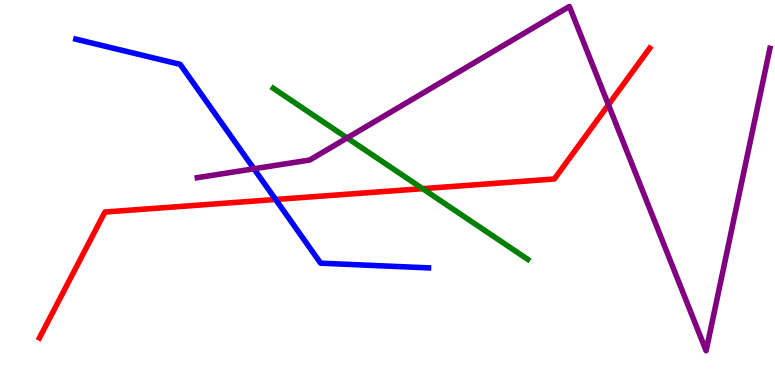[{'lines': ['blue', 'red'], 'intersections': [{'x': 3.56, 'y': 4.82}]}, {'lines': ['green', 'red'], 'intersections': [{'x': 5.45, 'y': 5.1}]}, {'lines': ['purple', 'red'], 'intersections': [{'x': 7.85, 'y': 7.28}]}, {'lines': ['blue', 'green'], 'intersections': []}, {'lines': ['blue', 'purple'], 'intersections': [{'x': 3.28, 'y': 5.62}]}, {'lines': ['green', 'purple'], 'intersections': [{'x': 4.48, 'y': 6.42}]}]